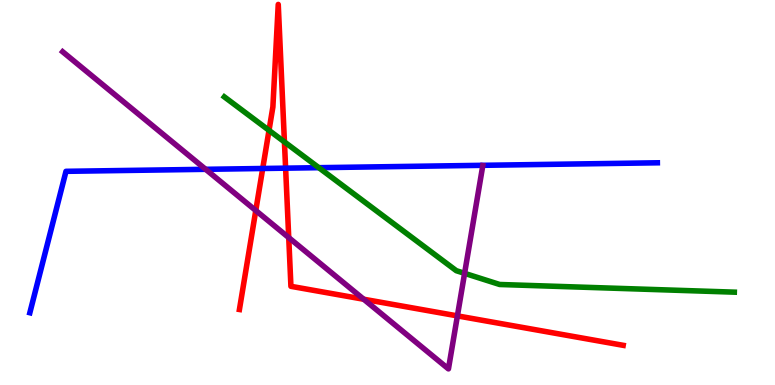[{'lines': ['blue', 'red'], 'intersections': [{'x': 3.39, 'y': 5.62}, {'x': 3.69, 'y': 5.63}]}, {'lines': ['green', 'red'], 'intersections': [{'x': 3.47, 'y': 6.61}, {'x': 3.67, 'y': 6.31}]}, {'lines': ['purple', 'red'], 'intersections': [{'x': 3.3, 'y': 4.53}, {'x': 3.73, 'y': 3.83}, {'x': 4.69, 'y': 2.23}, {'x': 5.9, 'y': 1.8}]}, {'lines': ['blue', 'green'], 'intersections': [{'x': 4.11, 'y': 5.64}]}, {'lines': ['blue', 'purple'], 'intersections': [{'x': 2.65, 'y': 5.6}]}, {'lines': ['green', 'purple'], 'intersections': [{'x': 5.99, 'y': 2.9}]}]